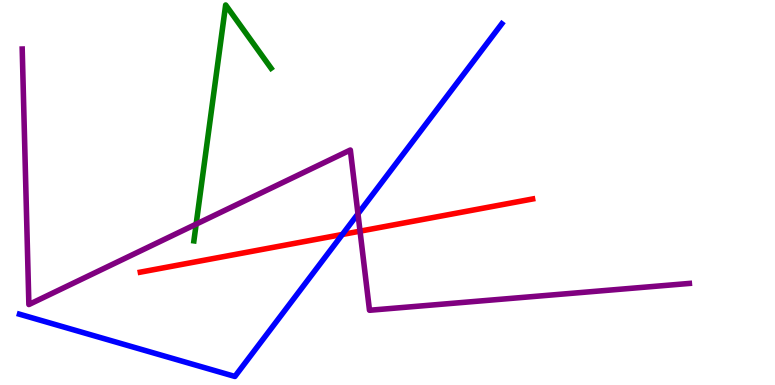[{'lines': ['blue', 'red'], 'intersections': [{'x': 4.42, 'y': 3.91}]}, {'lines': ['green', 'red'], 'intersections': []}, {'lines': ['purple', 'red'], 'intersections': [{'x': 4.65, 'y': 4.0}]}, {'lines': ['blue', 'green'], 'intersections': []}, {'lines': ['blue', 'purple'], 'intersections': [{'x': 4.62, 'y': 4.45}]}, {'lines': ['green', 'purple'], 'intersections': [{'x': 2.53, 'y': 4.18}]}]